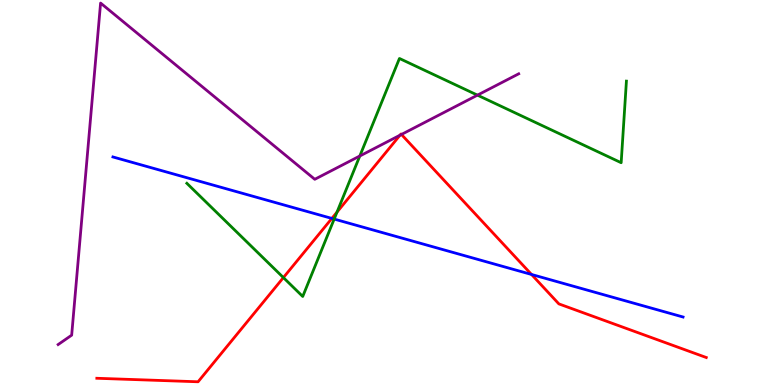[{'lines': ['blue', 'red'], 'intersections': [{'x': 4.28, 'y': 4.33}, {'x': 6.86, 'y': 2.87}]}, {'lines': ['green', 'red'], 'intersections': [{'x': 3.66, 'y': 2.79}, {'x': 4.35, 'y': 4.49}]}, {'lines': ['purple', 'red'], 'intersections': [{'x': 5.16, 'y': 6.49}, {'x': 5.18, 'y': 6.51}]}, {'lines': ['blue', 'green'], 'intersections': [{'x': 4.31, 'y': 4.31}]}, {'lines': ['blue', 'purple'], 'intersections': []}, {'lines': ['green', 'purple'], 'intersections': [{'x': 4.64, 'y': 5.95}, {'x': 6.16, 'y': 7.53}]}]